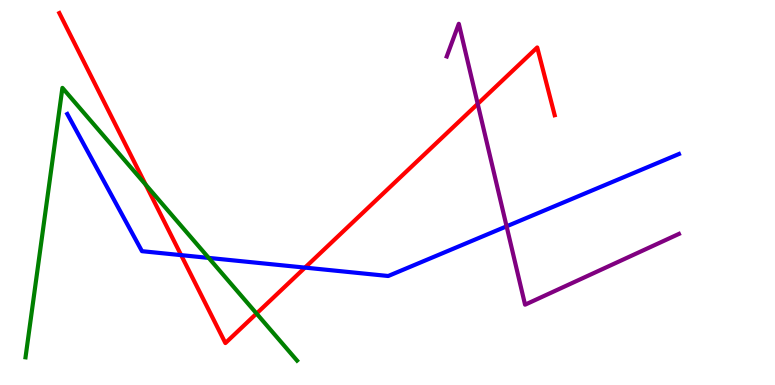[{'lines': ['blue', 'red'], 'intersections': [{'x': 2.34, 'y': 3.37}, {'x': 3.94, 'y': 3.05}]}, {'lines': ['green', 'red'], 'intersections': [{'x': 1.88, 'y': 5.2}, {'x': 3.31, 'y': 1.86}]}, {'lines': ['purple', 'red'], 'intersections': [{'x': 6.16, 'y': 7.3}]}, {'lines': ['blue', 'green'], 'intersections': [{'x': 2.69, 'y': 3.3}]}, {'lines': ['blue', 'purple'], 'intersections': [{'x': 6.54, 'y': 4.12}]}, {'lines': ['green', 'purple'], 'intersections': []}]